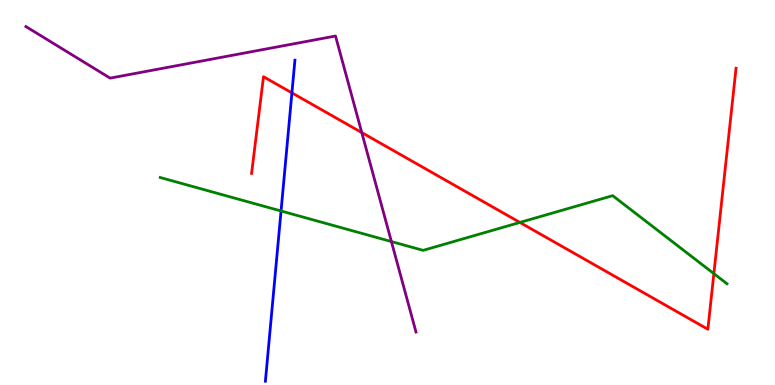[{'lines': ['blue', 'red'], 'intersections': [{'x': 3.77, 'y': 7.59}]}, {'lines': ['green', 'red'], 'intersections': [{'x': 6.71, 'y': 4.22}, {'x': 9.21, 'y': 2.89}]}, {'lines': ['purple', 'red'], 'intersections': [{'x': 4.67, 'y': 6.56}]}, {'lines': ['blue', 'green'], 'intersections': [{'x': 3.63, 'y': 4.52}]}, {'lines': ['blue', 'purple'], 'intersections': []}, {'lines': ['green', 'purple'], 'intersections': [{'x': 5.05, 'y': 3.73}]}]